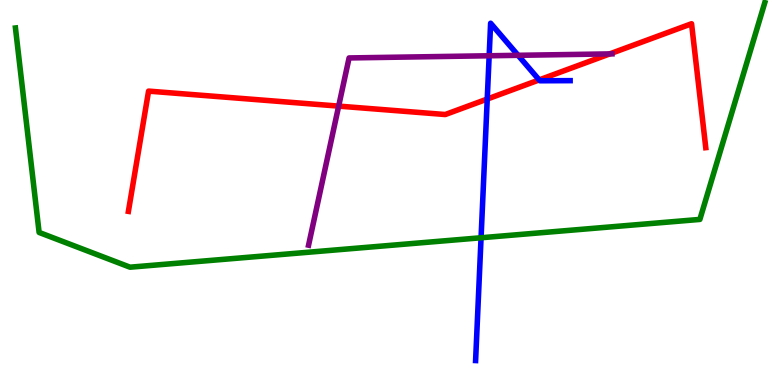[{'lines': ['blue', 'red'], 'intersections': [{'x': 6.29, 'y': 7.43}, {'x': 6.96, 'y': 7.92}]}, {'lines': ['green', 'red'], 'intersections': []}, {'lines': ['purple', 'red'], 'intersections': [{'x': 4.37, 'y': 7.24}, {'x': 7.87, 'y': 8.6}]}, {'lines': ['blue', 'green'], 'intersections': [{'x': 6.21, 'y': 3.82}]}, {'lines': ['blue', 'purple'], 'intersections': [{'x': 6.31, 'y': 8.55}, {'x': 6.69, 'y': 8.56}]}, {'lines': ['green', 'purple'], 'intersections': []}]